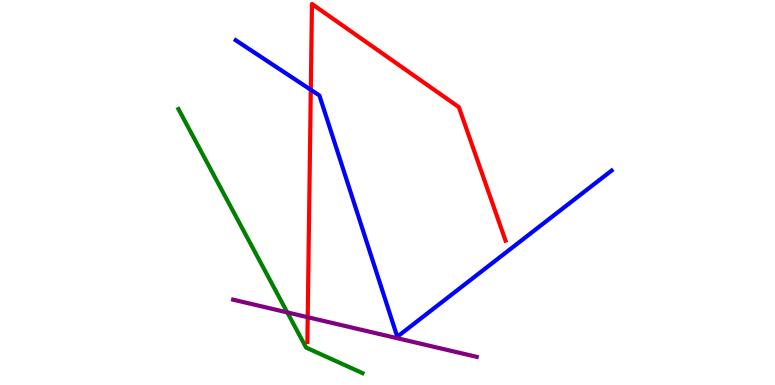[{'lines': ['blue', 'red'], 'intersections': [{'x': 4.01, 'y': 7.67}]}, {'lines': ['green', 'red'], 'intersections': []}, {'lines': ['purple', 'red'], 'intersections': [{'x': 3.97, 'y': 1.76}]}, {'lines': ['blue', 'green'], 'intersections': []}, {'lines': ['blue', 'purple'], 'intersections': []}, {'lines': ['green', 'purple'], 'intersections': [{'x': 3.71, 'y': 1.89}]}]